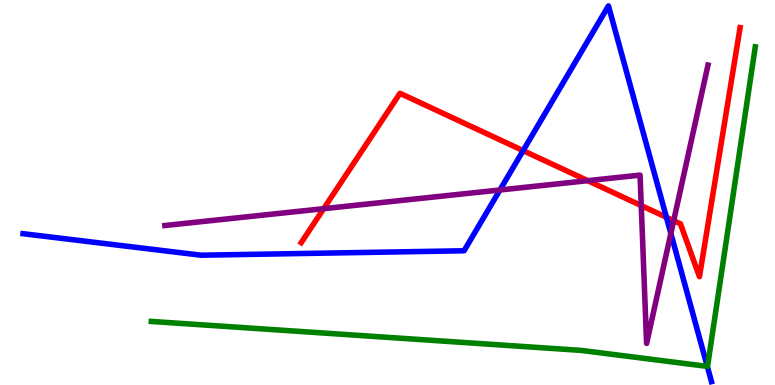[{'lines': ['blue', 'red'], 'intersections': [{'x': 6.75, 'y': 6.09}, {'x': 8.6, 'y': 4.36}]}, {'lines': ['green', 'red'], 'intersections': []}, {'lines': ['purple', 'red'], 'intersections': [{'x': 4.18, 'y': 4.58}, {'x': 7.58, 'y': 5.31}, {'x': 8.27, 'y': 4.66}, {'x': 8.69, 'y': 4.27}]}, {'lines': ['blue', 'green'], 'intersections': [{'x': 9.13, 'y': 0.484}]}, {'lines': ['blue', 'purple'], 'intersections': [{'x': 6.45, 'y': 5.07}, {'x': 8.66, 'y': 3.94}]}, {'lines': ['green', 'purple'], 'intersections': []}]